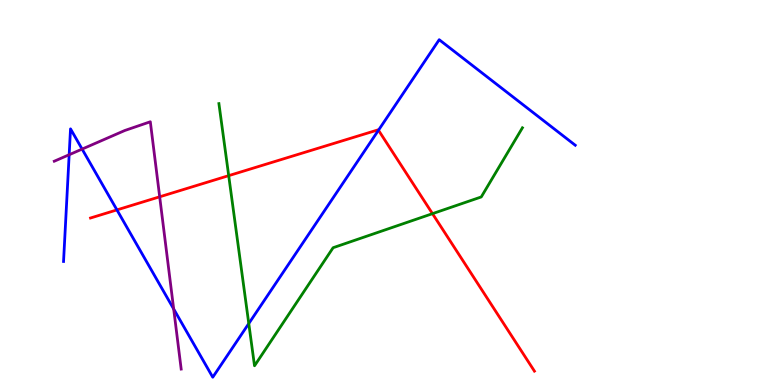[{'lines': ['blue', 'red'], 'intersections': [{'x': 1.51, 'y': 4.55}, {'x': 4.88, 'y': 6.62}]}, {'lines': ['green', 'red'], 'intersections': [{'x': 2.95, 'y': 5.44}, {'x': 5.58, 'y': 4.45}]}, {'lines': ['purple', 'red'], 'intersections': [{'x': 2.06, 'y': 4.89}]}, {'lines': ['blue', 'green'], 'intersections': [{'x': 3.21, 'y': 1.6}]}, {'lines': ['blue', 'purple'], 'intersections': [{'x': 0.892, 'y': 5.98}, {'x': 1.06, 'y': 6.13}, {'x': 2.24, 'y': 1.97}]}, {'lines': ['green', 'purple'], 'intersections': []}]